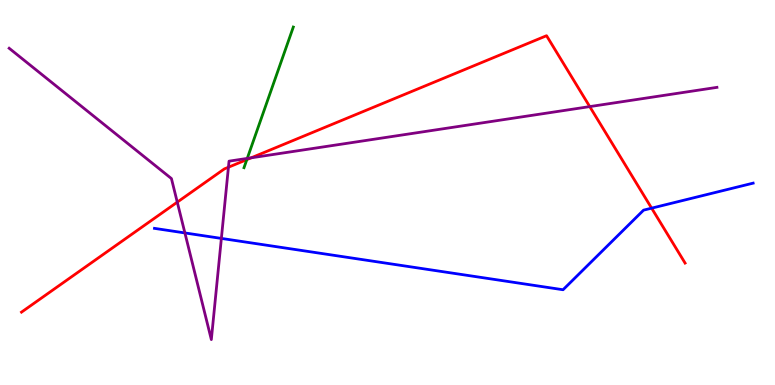[{'lines': ['blue', 'red'], 'intersections': [{'x': 8.41, 'y': 4.59}]}, {'lines': ['green', 'red'], 'intersections': [{'x': 3.18, 'y': 5.85}]}, {'lines': ['purple', 'red'], 'intersections': [{'x': 2.29, 'y': 4.75}, {'x': 2.95, 'y': 5.66}, {'x': 3.24, 'y': 5.9}, {'x': 7.61, 'y': 7.23}]}, {'lines': ['blue', 'green'], 'intersections': []}, {'lines': ['blue', 'purple'], 'intersections': [{'x': 2.39, 'y': 3.95}, {'x': 2.86, 'y': 3.81}]}, {'lines': ['green', 'purple'], 'intersections': [{'x': 3.19, 'y': 5.89}]}]